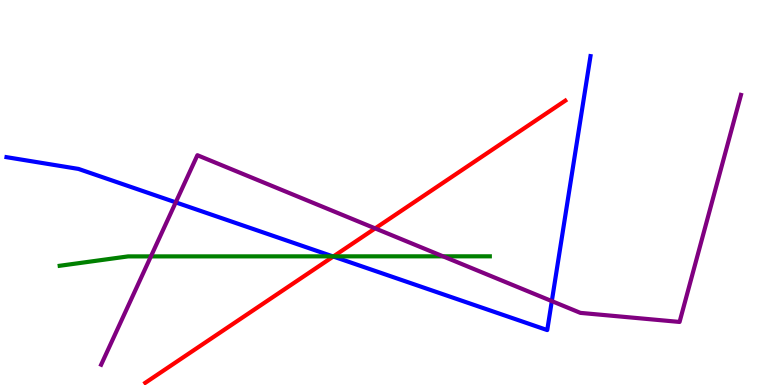[{'lines': ['blue', 'red'], 'intersections': [{'x': 4.3, 'y': 3.34}]}, {'lines': ['green', 'red'], 'intersections': [{'x': 4.3, 'y': 3.34}]}, {'lines': ['purple', 'red'], 'intersections': [{'x': 4.84, 'y': 4.07}]}, {'lines': ['blue', 'green'], 'intersections': [{'x': 4.29, 'y': 3.34}]}, {'lines': ['blue', 'purple'], 'intersections': [{'x': 2.27, 'y': 4.74}, {'x': 7.12, 'y': 2.18}]}, {'lines': ['green', 'purple'], 'intersections': [{'x': 1.95, 'y': 3.34}, {'x': 5.72, 'y': 3.34}]}]